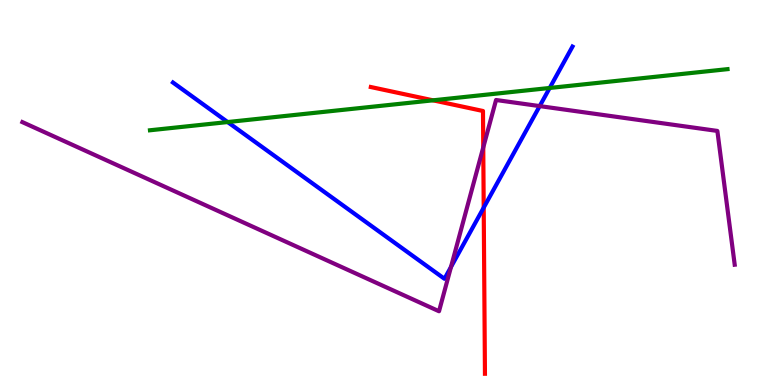[{'lines': ['blue', 'red'], 'intersections': [{'x': 6.24, 'y': 4.61}]}, {'lines': ['green', 'red'], 'intersections': [{'x': 5.59, 'y': 7.39}]}, {'lines': ['purple', 'red'], 'intersections': [{'x': 6.24, 'y': 6.17}]}, {'lines': ['blue', 'green'], 'intersections': [{'x': 2.94, 'y': 6.83}, {'x': 7.09, 'y': 7.72}]}, {'lines': ['blue', 'purple'], 'intersections': [{'x': 5.82, 'y': 3.07}, {'x': 6.96, 'y': 7.24}]}, {'lines': ['green', 'purple'], 'intersections': []}]